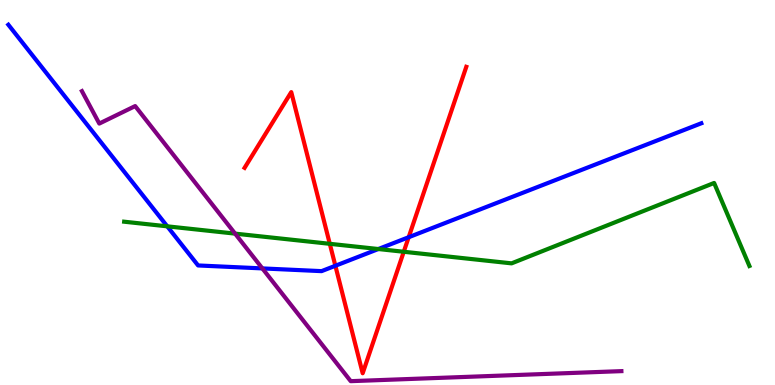[{'lines': ['blue', 'red'], 'intersections': [{'x': 4.33, 'y': 3.1}, {'x': 5.27, 'y': 3.84}]}, {'lines': ['green', 'red'], 'intersections': [{'x': 4.26, 'y': 3.67}, {'x': 5.21, 'y': 3.46}]}, {'lines': ['purple', 'red'], 'intersections': []}, {'lines': ['blue', 'green'], 'intersections': [{'x': 2.16, 'y': 4.12}, {'x': 4.88, 'y': 3.53}]}, {'lines': ['blue', 'purple'], 'intersections': [{'x': 3.39, 'y': 3.03}]}, {'lines': ['green', 'purple'], 'intersections': [{'x': 3.03, 'y': 3.93}]}]